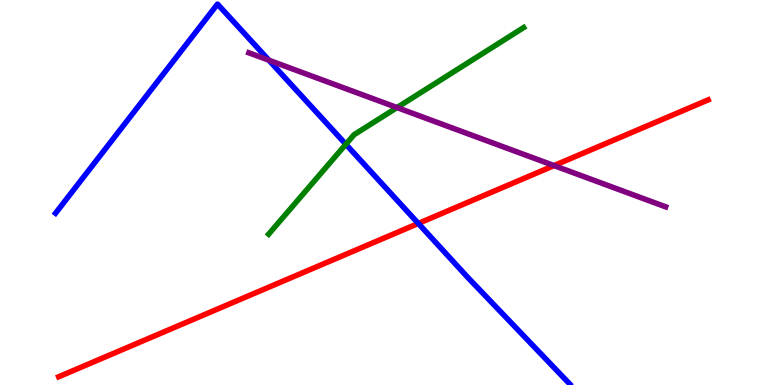[{'lines': ['blue', 'red'], 'intersections': [{'x': 5.4, 'y': 4.2}]}, {'lines': ['green', 'red'], 'intersections': []}, {'lines': ['purple', 'red'], 'intersections': [{'x': 7.15, 'y': 5.7}]}, {'lines': ['blue', 'green'], 'intersections': [{'x': 4.46, 'y': 6.25}]}, {'lines': ['blue', 'purple'], 'intersections': [{'x': 3.47, 'y': 8.44}]}, {'lines': ['green', 'purple'], 'intersections': [{'x': 5.12, 'y': 7.21}]}]